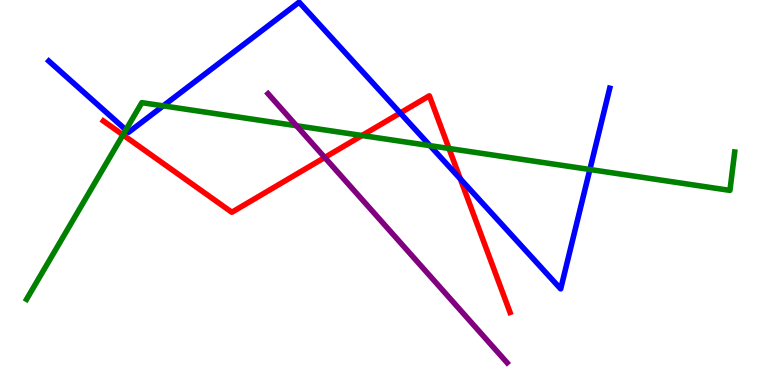[{'lines': ['blue', 'red'], 'intersections': [{'x': 5.16, 'y': 7.07}, {'x': 5.94, 'y': 5.35}]}, {'lines': ['green', 'red'], 'intersections': [{'x': 1.59, 'y': 6.5}, {'x': 4.67, 'y': 6.48}, {'x': 5.79, 'y': 6.14}]}, {'lines': ['purple', 'red'], 'intersections': [{'x': 4.19, 'y': 5.91}]}, {'lines': ['blue', 'green'], 'intersections': [{'x': 1.62, 'y': 6.63}, {'x': 2.11, 'y': 7.25}, {'x': 5.55, 'y': 6.22}, {'x': 7.61, 'y': 5.6}]}, {'lines': ['blue', 'purple'], 'intersections': []}, {'lines': ['green', 'purple'], 'intersections': [{'x': 3.83, 'y': 6.73}]}]